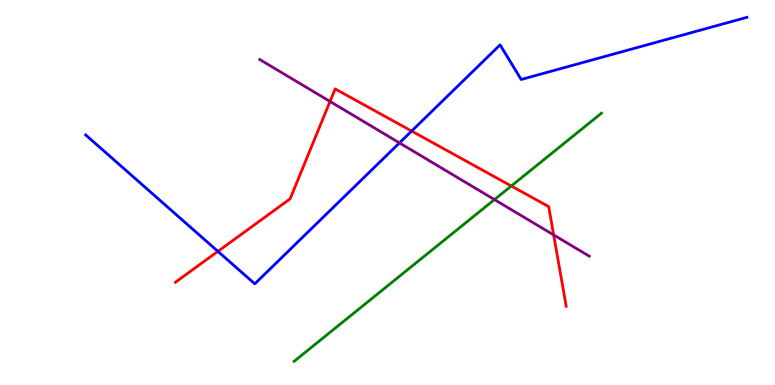[{'lines': ['blue', 'red'], 'intersections': [{'x': 2.81, 'y': 3.47}, {'x': 5.31, 'y': 6.6}]}, {'lines': ['green', 'red'], 'intersections': [{'x': 6.6, 'y': 5.17}]}, {'lines': ['purple', 'red'], 'intersections': [{'x': 4.26, 'y': 7.36}, {'x': 7.14, 'y': 3.9}]}, {'lines': ['blue', 'green'], 'intersections': []}, {'lines': ['blue', 'purple'], 'intersections': [{'x': 5.15, 'y': 6.29}]}, {'lines': ['green', 'purple'], 'intersections': [{'x': 6.38, 'y': 4.82}]}]